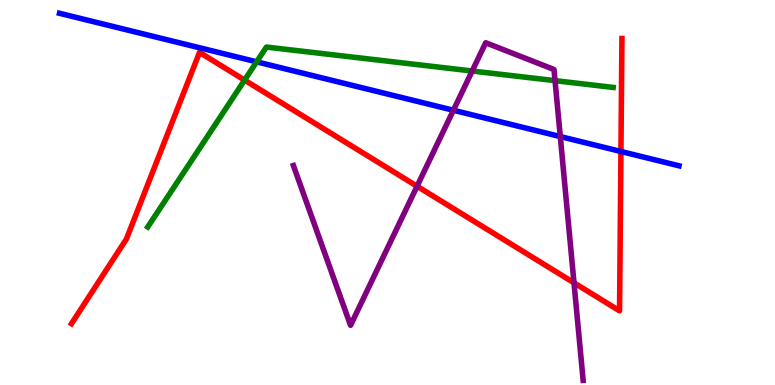[{'lines': ['blue', 'red'], 'intersections': [{'x': 8.01, 'y': 6.07}]}, {'lines': ['green', 'red'], 'intersections': [{'x': 3.16, 'y': 7.92}]}, {'lines': ['purple', 'red'], 'intersections': [{'x': 5.38, 'y': 5.16}, {'x': 7.41, 'y': 2.65}]}, {'lines': ['blue', 'green'], 'intersections': [{'x': 3.31, 'y': 8.39}]}, {'lines': ['blue', 'purple'], 'intersections': [{'x': 5.85, 'y': 7.14}, {'x': 7.23, 'y': 6.45}]}, {'lines': ['green', 'purple'], 'intersections': [{'x': 6.09, 'y': 8.16}, {'x': 7.16, 'y': 7.91}]}]